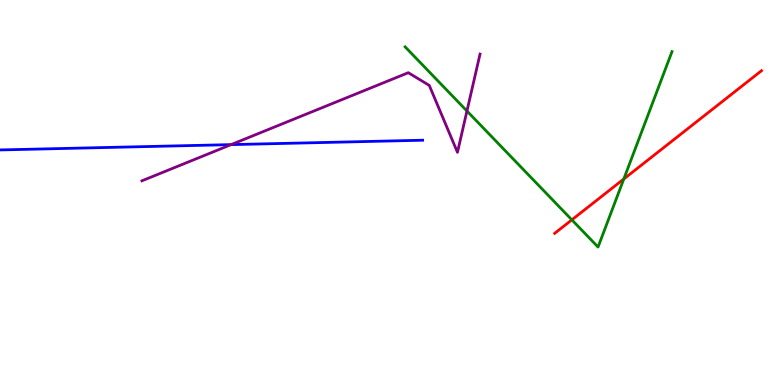[{'lines': ['blue', 'red'], 'intersections': []}, {'lines': ['green', 'red'], 'intersections': [{'x': 7.38, 'y': 4.29}, {'x': 8.05, 'y': 5.35}]}, {'lines': ['purple', 'red'], 'intersections': []}, {'lines': ['blue', 'green'], 'intersections': []}, {'lines': ['blue', 'purple'], 'intersections': [{'x': 2.98, 'y': 6.24}]}, {'lines': ['green', 'purple'], 'intersections': [{'x': 6.03, 'y': 7.12}]}]